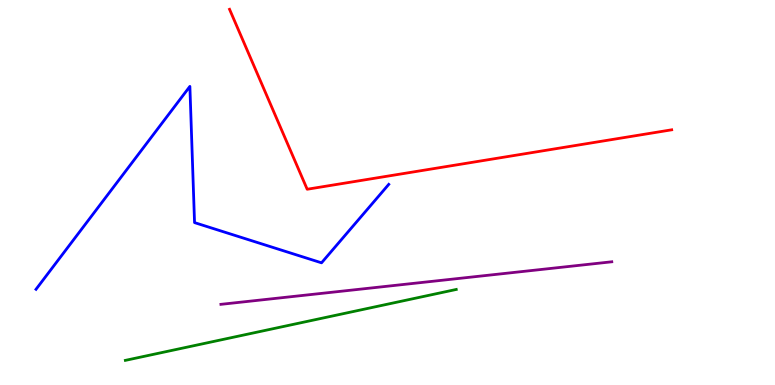[{'lines': ['blue', 'red'], 'intersections': []}, {'lines': ['green', 'red'], 'intersections': []}, {'lines': ['purple', 'red'], 'intersections': []}, {'lines': ['blue', 'green'], 'intersections': []}, {'lines': ['blue', 'purple'], 'intersections': []}, {'lines': ['green', 'purple'], 'intersections': []}]